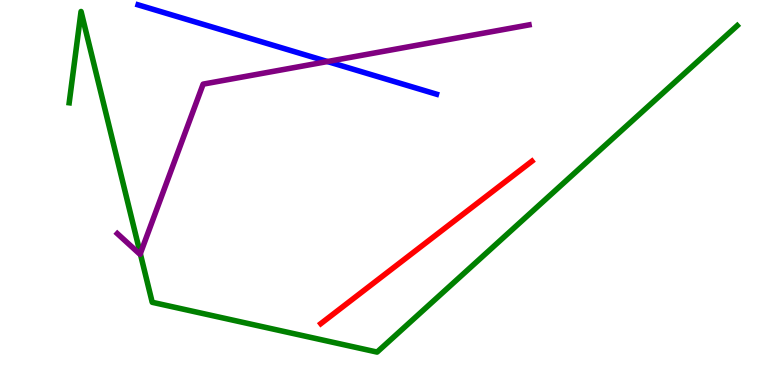[{'lines': ['blue', 'red'], 'intersections': []}, {'lines': ['green', 'red'], 'intersections': []}, {'lines': ['purple', 'red'], 'intersections': []}, {'lines': ['blue', 'green'], 'intersections': []}, {'lines': ['blue', 'purple'], 'intersections': [{'x': 4.23, 'y': 8.4}]}, {'lines': ['green', 'purple'], 'intersections': [{'x': 1.81, 'y': 3.41}]}]